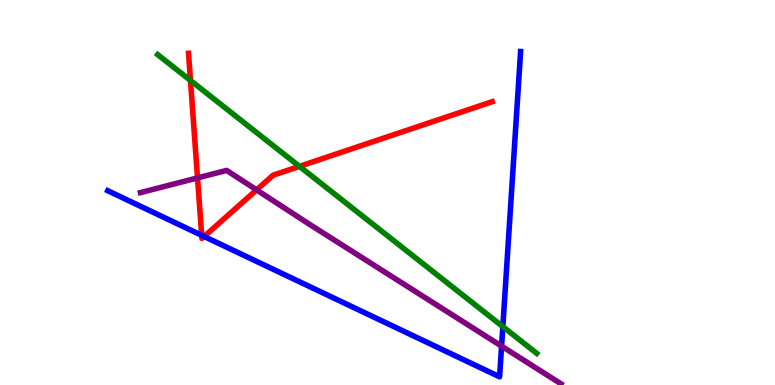[{'lines': ['blue', 'red'], 'intersections': [{'x': 2.6, 'y': 3.89}, {'x': 2.63, 'y': 3.86}]}, {'lines': ['green', 'red'], 'intersections': [{'x': 2.46, 'y': 7.91}, {'x': 3.86, 'y': 5.68}]}, {'lines': ['purple', 'red'], 'intersections': [{'x': 2.55, 'y': 5.38}, {'x': 3.31, 'y': 5.07}]}, {'lines': ['blue', 'green'], 'intersections': [{'x': 6.49, 'y': 1.52}]}, {'lines': ['blue', 'purple'], 'intersections': [{'x': 6.47, 'y': 1.01}]}, {'lines': ['green', 'purple'], 'intersections': []}]